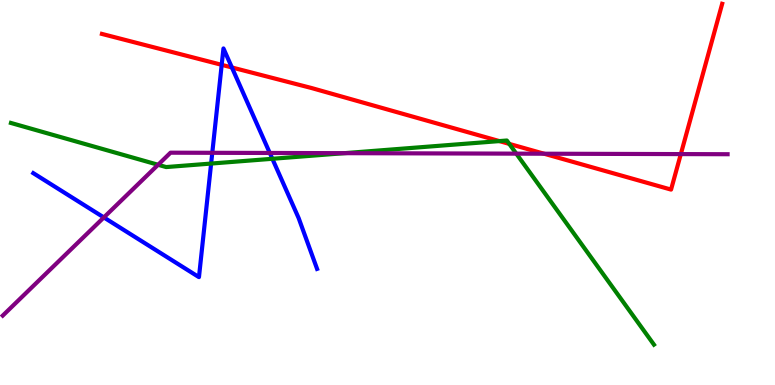[{'lines': ['blue', 'red'], 'intersections': [{'x': 2.86, 'y': 8.32}, {'x': 2.99, 'y': 8.25}]}, {'lines': ['green', 'red'], 'intersections': [{'x': 6.44, 'y': 6.34}, {'x': 6.57, 'y': 6.26}]}, {'lines': ['purple', 'red'], 'intersections': [{'x': 7.02, 'y': 6.01}, {'x': 8.78, 'y': 6.0}]}, {'lines': ['blue', 'green'], 'intersections': [{'x': 2.72, 'y': 5.75}, {'x': 3.51, 'y': 5.88}]}, {'lines': ['blue', 'purple'], 'intersections': [{'x': 1.34, 'y': 4.35}, {'x': 2.74, 'y': 6.03}, {'x': 3.48, 'y': 6.03}]}, {'lines': ['green', 'purple'], 'intersections': [{'x': 2.04, 'y': 5.72}, {'x': 4.44, 'y': 6.02}, {'x': 6.66, 'y': 6.01}]}]